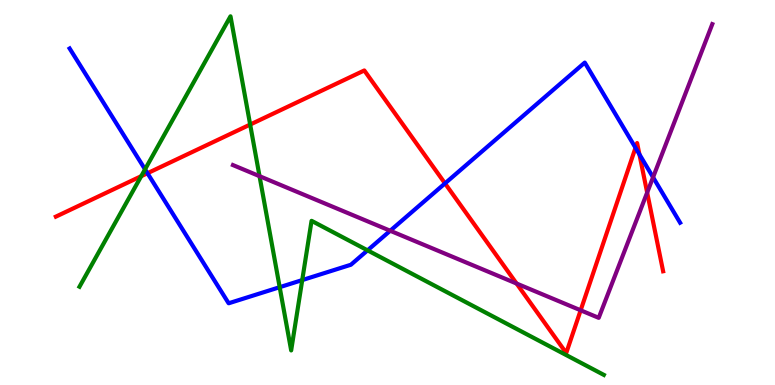[{'lines': ['blue', 'red'], 'intersections': [{'x': 1.9, 'y': 5.5}, {'x': 5.74, 'y': 5.24}, {'x': 8.2, 'y': 6.16}, {'x': 8.25, 'y': 5.99}]}, {'lines': ['green', 'red'], 'intersections': [{'x': 1.82, 'y': 5.42}, {'x': 3.23, 'y': 6.76}]}, {'lines': ['purple', 'red'], 'intersections': [{'x': 6.67, 'y': 2.64}, {'x': 7.49, 'y': 1.94}, {'x': 8.35, 'y': 5.0}]}, {'lines': ['blue', 'green'], 'intersections': [{'x': 1.87, 'y': 5.6}, {'x': 3.61, 'y': 2.54}, {'x': 3.9, 'y': 2.73}, {'x': 4.74, 'y': 3.5}]}, {'lines': ['blue', 'purple'], 'intersections': [{'x': 5.03, 'y': 4.01}, {'x': 8.43, 'y': 5.4}]}, {'lines': ['green', 'purple'], 'intersections': [{'x': 3.35, 'y': 5.42}]}]